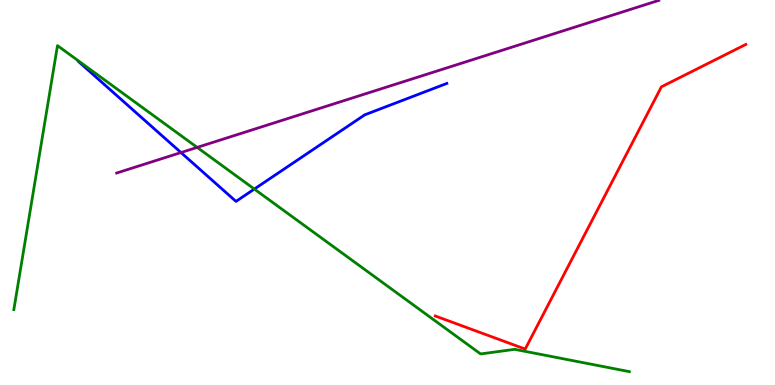[{'lines': ['blue', 'red'], 'intersections': []}, {'lines': ['green', 'red'], 'intersections': []}, {'lines': ['purple', 'red'], 'intersections': []}, {'lines': ['blue', 'green'], 'intersections': [{'x': 3.28, 'y': 5.09}]}, {'lines': ['blue', 'purple'], 'intersections': [{'x': 2.34, 'y': 6.04}]}, {'lines': ['green', 'purple'], 'intersections': [{'x': 2.54, 'y': 6.17}]}]